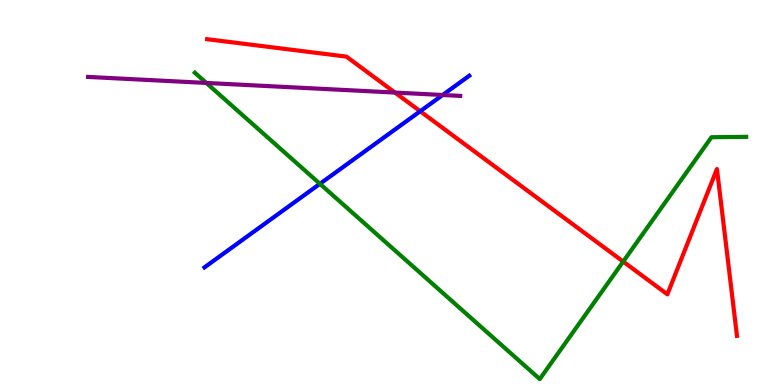[{'lines': ['blue', 'red'], 'intersections': [{'x': 5.42, 'y': 7.11}]}, {'lines': ['green', 'red'], 'intersections': [{'x': 8.04, 'y': 3.21}]}, {'lines': ['purple', 'red'], 'intersections': [{'x': 5.1, 'y': 7.6}]}, {'lines': ['blue', 'green'], 'intersections': [{'x': 4.13, 'y': 5.23}]}, {'lines': ['blue', 'purple'], 'intersections': [{'x': 5.71, 'y': 7.53}]}, {'lines': ['green', 'purple'], 'intersections': [{'x': 2.66, 'y': 7.85}]}]